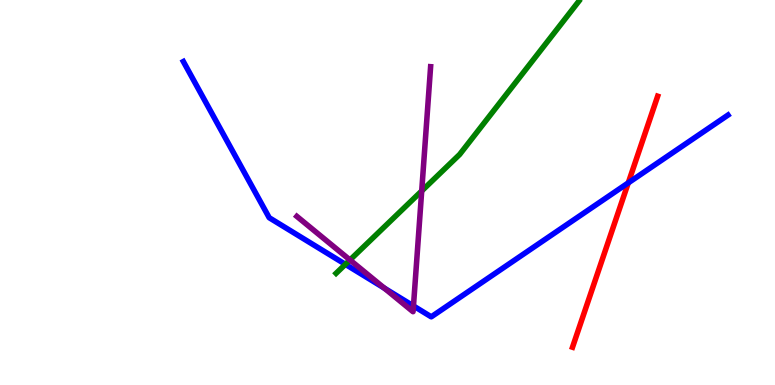[{'lines': ['blue', 'red'], 'intersections': [{'x': 8.11, 'y': 5.25}]}, {'lines': ['green', 'red'], 'intersections': []}, {'lines': ['purple', 'red'], 'intersections': []}, {'lines': ['blue', 'green'], 'intersections': [{'x': 4.46, 'y': 3.13}]}, {'lines': ['blue', 'purple'], 'intersections': [{'x': 4.96, 'y': 2.52}, {'x': 5.33, 'y': 2.05}]}, {'lines': ['green', 'purple'], 'intersections': [{'x': 4.52, 'y': 3.25}, {'x': 5.44, 'y': 5.04}]}]